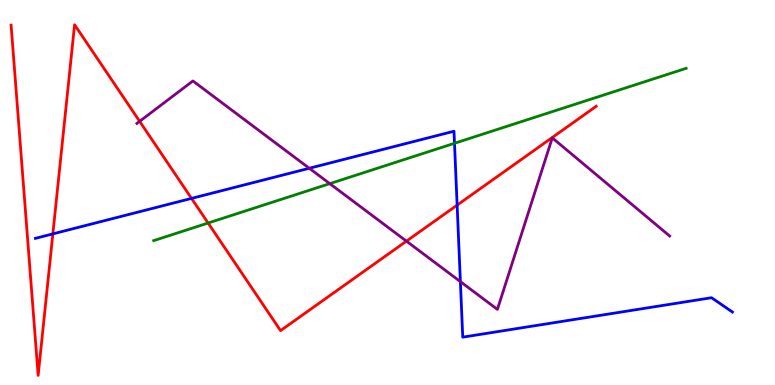[{'lines': ['blue', 'red'], 'intersections': [{'x': 0.682, 'y': 3.93}, {'x': 2.47, 'y': 4.85}, {'x': 5.9, 'y': 4.67}]}, {'lines': ['green', 'red'], 'intersections': [{'x': 2.69, 'y': 4.21}]}, {'lines': ['purple', 'red'], 'intersections': [{'x': 1.8, 'y': 6.85}, {'x': 5.24, 'y': 3.74}]}, {'lines': ['blue', 'green'], 'intersections': [{'x': 5.86, 'y': 6.28}]}, {'lines': ['blue', 'purple'], 'intersections': [{'x': 3.99, 'y': 5.63}, {'x': 5.94, 'y': 2.69}]}, {'lines': ['green', 'purple'], 'intersections': [{'x': 4.26, 'y': 5.23}]}]